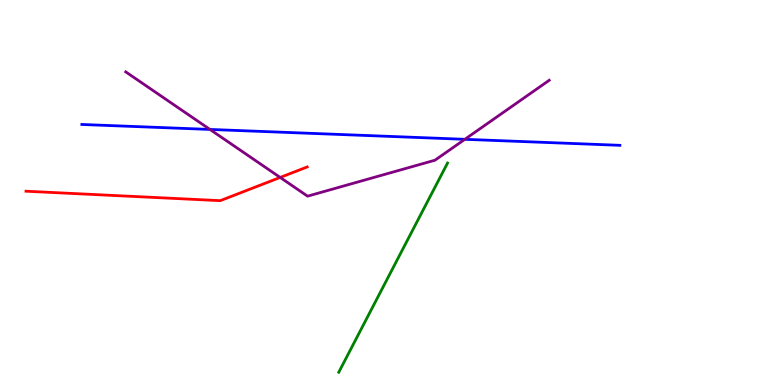[{'lines': ['blue', 'red'], 'intersections': []}, {'lines': ['green', 'red'], 'intersections': []}, {'lines': ['purple', 'red'], 'intersections': [{'x': 3.62, 'y': 5.39}]}, {'lines': ['blue', 'green'], 'intersections': []}, {'lines': ['blue', 'purple'], 'intersections': [{'x': 2.71, 'y': 6.64}, {'x': 6.0, 'y': 6.38}]}, {'lines': ['green', 'purple'], 'intersections': []}]